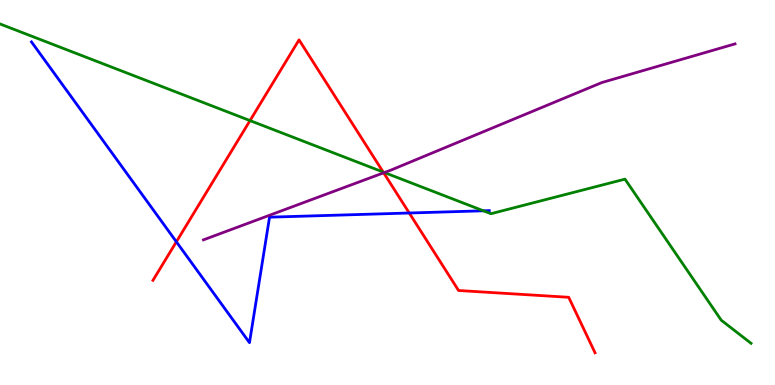[{'lines': ['blue', 'red'], 'intersections': [{'x': 2.28, 'y': 3.72}, {'x': 5.28, 'y': 4.47}]}, {'lines': ['green', 'red'], 'intersections': [{'x': 3.23, 'y': 6.87}, {'x': 4.94, 'y': 5.53}]}, {'lines': ['purple', 'red'], 'intersections': [{'x': 4.95, 'y': 5.51}]}, {'lines': ['blue', 'green'], 'intersections': [{'x': 6.24, 'y': 4.52}]}, {'lines': ['blue', 'purple'], 'intersections': []}, {'lines': ['green', 'purple'], 'intersections': [{'x': 4.96, 'y': 5.52}]}]